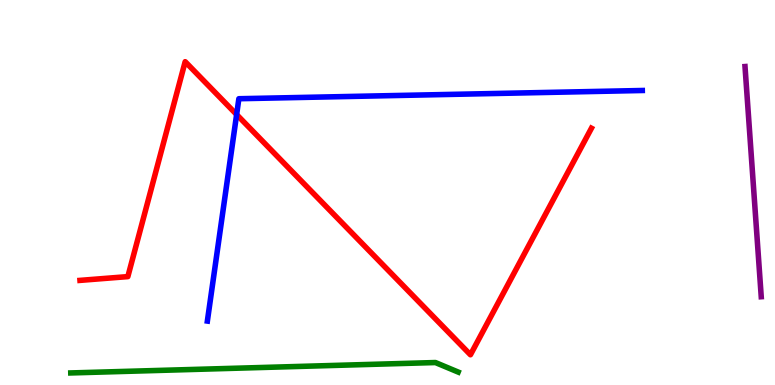[{'lines': ['blue', 'red'], 'intersections': [{'x': 3.05, 'y': 7.02}]}, {'lines': ['green', 'red'], 'intersections': []}, {'lines': ['purple', 'red'], 'intersections': []}, {'lines': ['blue', 'green'], 'intersections': []}, {'lines': ['blue', 'purple'], 'intersections': []}, {'lines': ['green', 'purple'], 'intersections': []}]